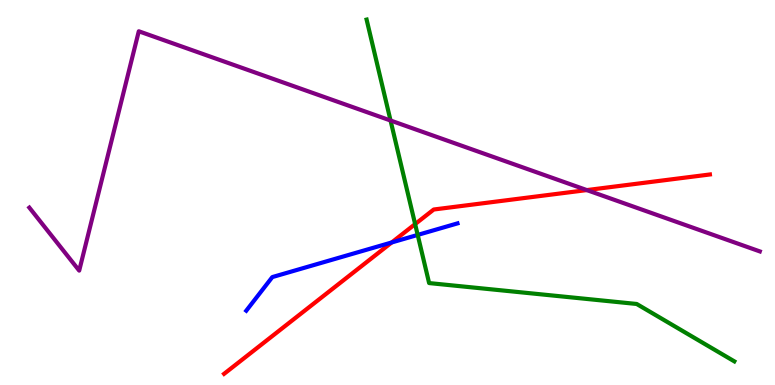[{'lines': ['blue', 'red'], 'intersections': [{'x': 5.05, 'y': 3.7}]}, {'lines': ['green', 'red'], 'intersections': [{'x': 5.36, 'y': 4.18}]}, {'lines': ['purple', 'red'], 'intersections': [{'x': 7.57, 'y': 5.06}]}, {'lines': ['blue', 'green'], 'intersections': [{'x': 5.39, 'y': 3.9}]}, {'lines': ['blue', 'purple'], 'intersections': []}, {'lines': ['green', 'purple'], 'intersections': [{'x': 5.04, 'y': 6.87}]}]